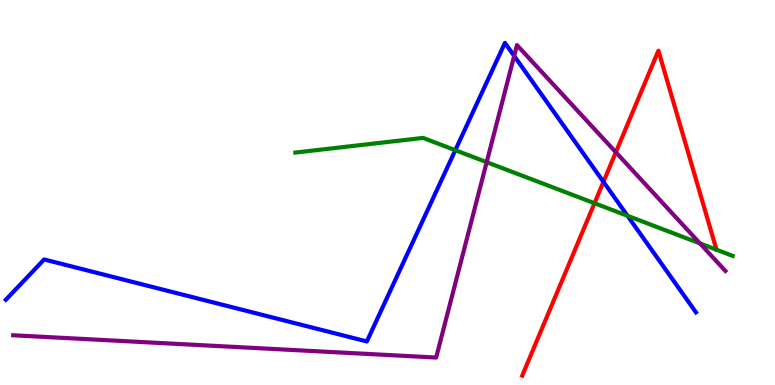[{'lines': ['blue', 'red'], 'intersections': [{'x': 7.79, 'y': 5.28}]}, {'lines': ['green', 'red'], 'intersections': [{'x': 7.67, 'y': 4.72}]}, {'lines': ['purple', 'red'], 'intersections': [{'x': 7.95, 'y': 6.05}]}, {'lines': ['blue', 'green'], 'intersections': [{'x': 5.88, 'y': 6.1}, {'x': 8.1, 'y': 4.39}]}, {'lines': ['blue', 'purple'], 'intersections': [{'x': 6.63, 'y': 8.55}]}, {'lines': ['green', 'purple'], 'intersections': [{'x': 6.28, 'y': 5.79}, {'x': 9.03, 'y': 3.68}]}]